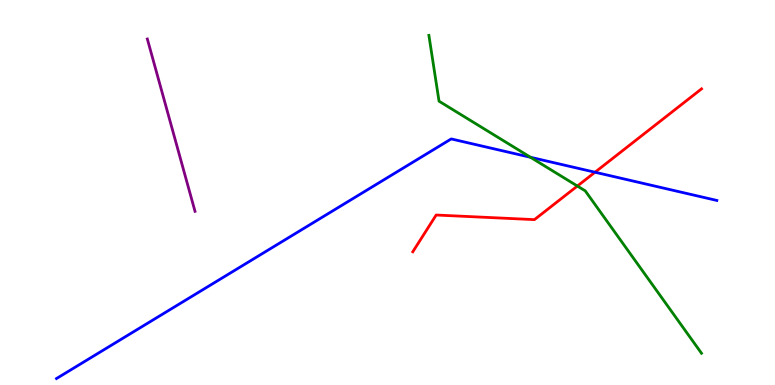[{'lines': ['blue', 'red'], 'intersections': [{'x': 7.68, 'y': 5.53}]}, {'lines': ['green', 'red'], 'intersections': [{'x': 7.45, 'y': 5.17}]}, {'lines': ['purple', 'red'], 'intersections': []}, {'lines': ['blue', 'green'], 'intersections': [{'x': 6.85, 'y': 5.91}]}, {'lines': ['blue', 'purple'], 'intersections': []}, {'lines': ['green', 'purple'], 'intersections': []}]